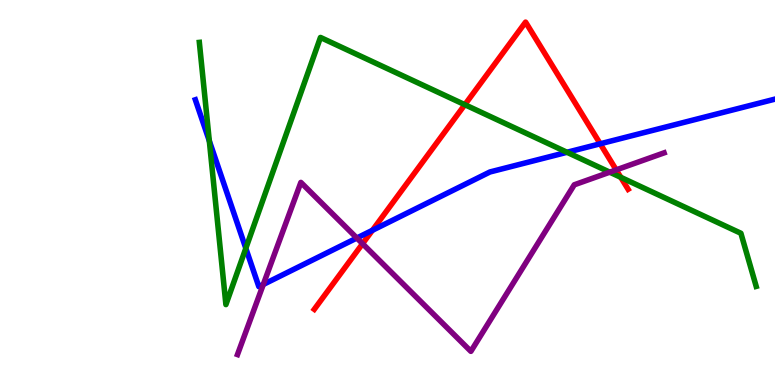[{'lines': ['blue', 'red'], 'intersections': [{'x': 4.81, 'y': 4.02}, {'x': 7.74, 'y': 6.27}]}, {'lines': ['green', 'red'], 'intersections': [{'x': 6.0, 'y': 7.28}, {'x': 8.01, 'y': 5.39}]}, {'lines': ['purple', 'red'], 'intersections': [{'x': 4.68, 'y': 3.67}, {'x': 7.95, 'y': 5.59}]}, {'lines': ['blue', 'green'], 'intersections': [{'x': 2.7, 'y': 6.34}, {'x': 3.17, 'y': 3.55}, {'x': 7.32, 'y': 6.04}]}, {'lines': ['blue', 'purple'], 'intersections': [{'x': 3.4, 'y': 2.61}, {'x': 4.6, 'y': 3.82}]}, {'lines': ['green', 'purple'], 'intersections': [{'x': 7.87, 'y': 5.53}]}]